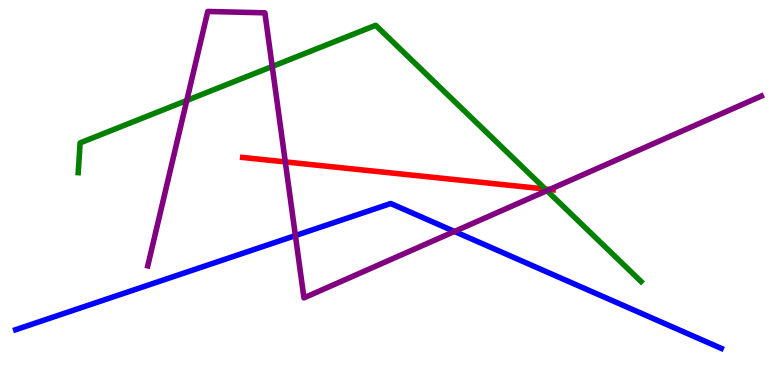[{'lines': ['blue', 'red'], 'intersections': []}, {'lines': ['green', 'red'], 'intersections': [{'x': 7.04, 'y': 5.09}]}, {'lines': ['purple', 'red'], 'intersections': [{'x': 3.68, 'y': 5.79}, {'x': 7.09, 'y': 5.08}]}, {'lines': ['blue', 'green'], 'intersections': []}, {'lines': ['blue', 'purple'], 'intersections': [{'x': 3.81, 'y': 3.88}, {'x': 5.86, 'y': 3.99}]}, {'lines': ['green', 'purple'], 'intersections': [{'x': 2.41, 'y': 7.39}, {'x': 3.51, 'y': 8.27}, {'x': 7.06, 'y': 5.05}]}]